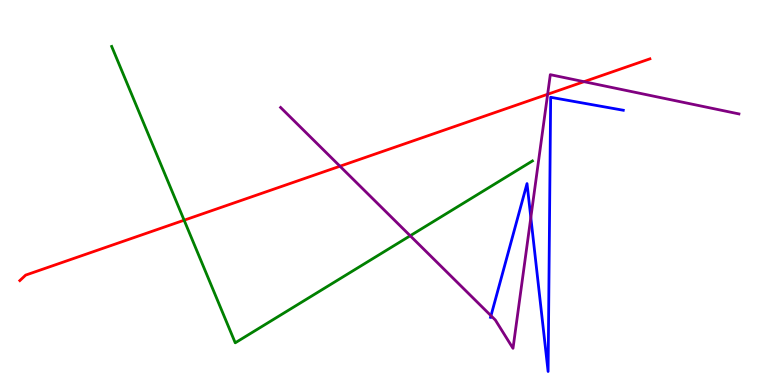[{'lines': ['blue', 'red'], 'intersections': []}, {'lines': ['green', 'red'], 'intersections': [{'x': 2.38, 'y': 4.28}]}, {'lines': ['purple', 'red'], 'intersections': [{'x': 4.39, 'y': 5.68}, {'x': 7.07, 'y': 7.55}, {'x': 7.54, 'y': 7.88}]}, {'lines': ['blue', 'green'], 'intersections': []}, {'lines': ['blue', 'purple'], 'intersections': [{'x': 6.34, 'y': 1.8}, {'x': 6.85, 'y': 4.35}]}, {'lines': ['green', 'purple'], 'intersections': [{'x': 5.29, 'y': 3.88}]}]